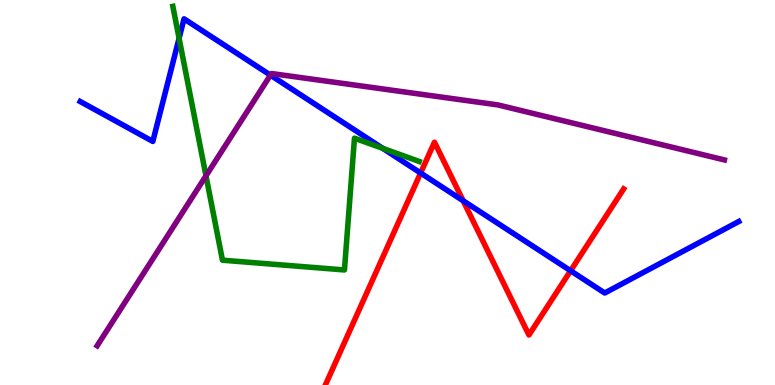[{'lines': ['blue', 'red'], 'intersections': [{'x': 5.43, 'y': 5.51}, {'x': 5.98, 'y': 4.79}, {'x': 7.36, 'y': 2.97}]}, {'lines': ['green', 'red'], 'intersections': []}, {'lines': ['purple', 'red'], 'intersections': []}, {'lines': ['blue', 'green'], 'intersections': [{'x': 2.31, 'y': 9.01}, {'x': 4.94, 'y': 6.15}]}, {'lines': ['blue', 'purple'], 'intersections': [{'x': 3.49, 'y': 8.05}]}, {'lines': ['green', 'purple'], 'intersections': [{'x': 2.66, 'y': 5.43}]}]